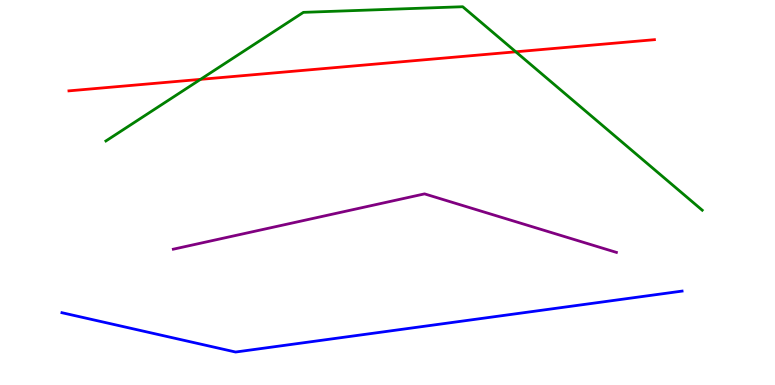[{'lines': ['blue', 'red'], 'intersections': []}, {'lines': ['green', 'red'], 'intersections': [{'x': 2.59, 'y': 7.94}, {'x': 6.66, 'y': 8.65}]}, {'lines': ['purple', 'red'], 'intersections': []}, {'lines': ['blue', 'green'], 'intersections': []}, {'lines': ['blue', 'purple'], 'intersections': []}, {'lines': ['green', 'purple'], 'intersections': []}]